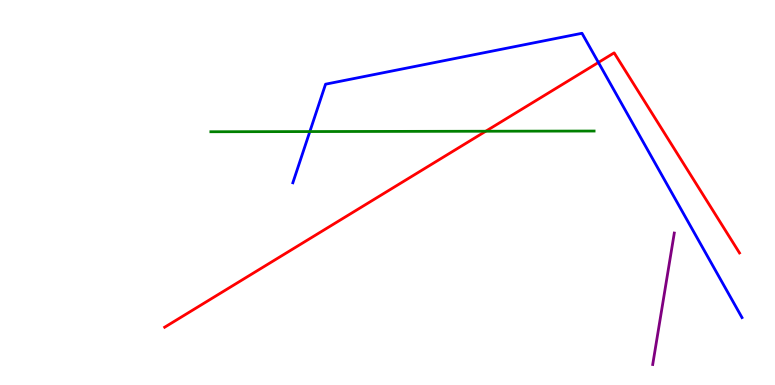[{'lines': ['blue', 'red'], 'intersections': [{'x': 7.72, 'y': 8.38}]}, {'lines': ['green', 'red'], 'intersections': [{'x': 6.27, 'y': 6.59}]}, {'lines': ['purple', 'red'], 'intersections': []}, {'lines': ['blue', 'green'], 'intersections': [{'x': 4.0, 'y': 6.58}]}, {'lines': ['blue', 'purple'], 'intersections': []}, {'lines': ['green', 'purple'], 'intersections': []}]